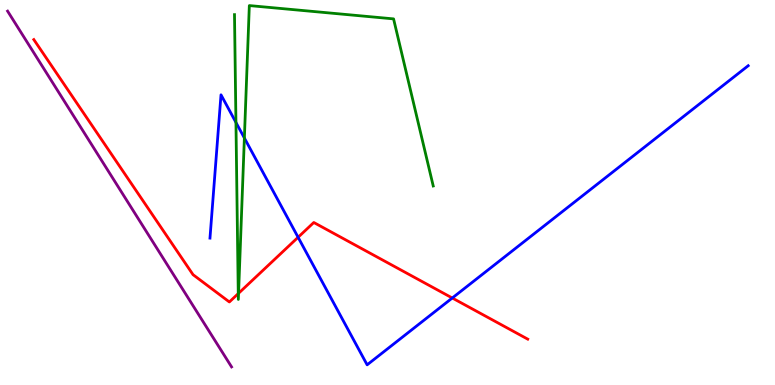[{'lines': ['blue', 'red'], 'intersections': [{'x': 3.85, 'y': 3.84}, {'x': 5.84, 'y': 2.26}]}, {'lines': ['green', 'red'], 'intersections': [{'x': 3.07, 'y': 2.37}, {'x': 3.08, 'y': 2.38}]}, {'lines': ['purple', 'red'], 'intersections': []}, {'lines': ['blue', 'green'], 'intersections': [{'x': 3.04, 'y': 6.82}, {'x': 3.15, 'y': 6.42}]}, {'lines': ['blue', 'purple'], 'intersections': []}, {'lines': ['green', 'purple'], 'intersections': []}]